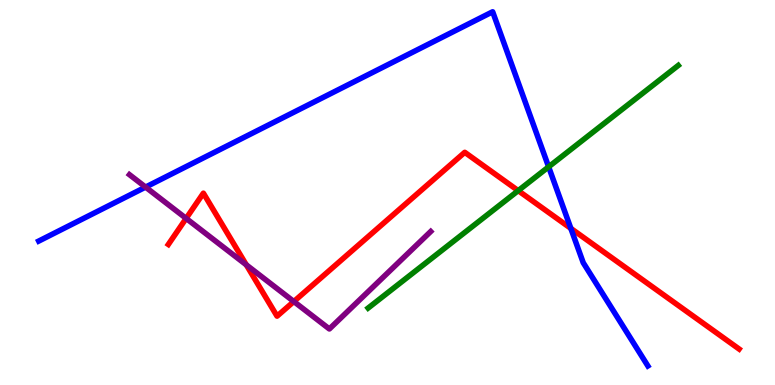[{'lines': ['blue', 'red'], 'intersections': [{'x': 7.37, 'y': 4.07}]}, {'lines': ['green', 'red'], 'intersections': [{'x': 6.69, 'y': 5.05}]}, {'lines': ['purple', 'red'], 'intersections': [{'x': 2.4, 'y': 4.33}, {'x': 3.18, 'y': 3.12}, {'x': 3.79, 'y': 2.17}]}, {'lines': ['blue', 'green'], 'intersections': [{'x': 7.08, 'y': 5.67}]}, {'lines': ['blue', 'purple'], 'intersections': [{'x': 1.88, 'y': 5.14}]}, {'lines': ['green', 'purple'], 'intersections': []}]